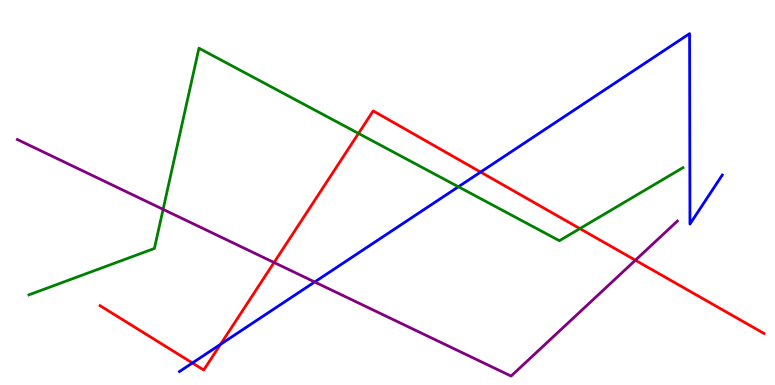[{'lines': ['blue', 'red'], 'intersections': [{'x': 2.48, 'y': 0.572}, {'x': 2.85, 'y': 1.06}, {'x': 6.2, 'y': 5.53}]}, {'lines': ['green', 'red'], 'intersections': [{'x': 4.63, 'y': 6.53}, {'x': 7.48, 'y': 4.06}]}, {'lines': ['purple', 'red'], 'intersections': [{'x': 3.54, 'y': 3.18}, {'x': 8.2, 'y': 3.24}]}, {'lines': ['blue', 'green'], 'intersections': [{'x': 5.91, 'y': 5.15}]}, {'lines': ['blue', 'purple'], 'intersections': [{'x': 4.06, 'y': 2.68}]}, {'lines': ['green', 'purple'], 'intersections': [{'x': 2.1, 'y': 4.56}]}]